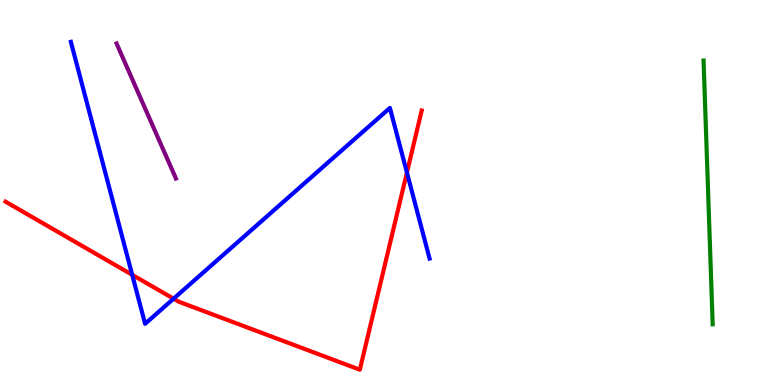[{'lines': ['blue', 'red'], 'intersections': [{'x': 1.71, 'y': 2.86}, {'x': 2.24, 'y': 2.24}, {'x': 5.25, 'y': 5.52}]}, {'lines': ['green', 'red'], 'intersections': []}, {'lines': ['purple', 'red'], 'intersections': []}, {'lines': ['blue', 'green'], 'intersections': []}, {'lines': ['blue', 'purple'], 'intersections': []}, {'lines': ['green', 'purple'], 'intersections': []}]